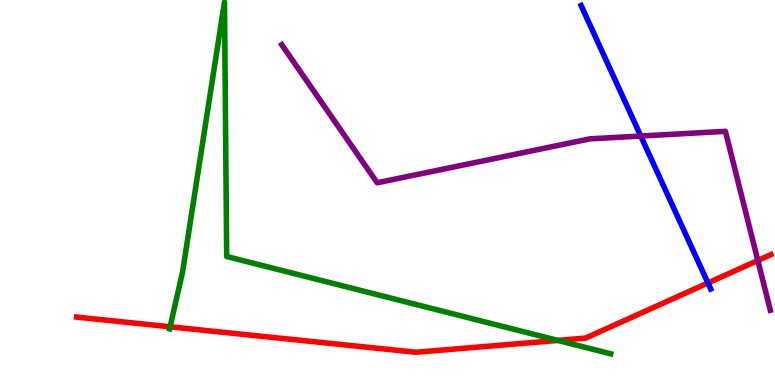[{'lines': ['blue', 'red'], 'intersections': [{'x': 9.13, 'y': 2.65}]}, {'lines': ['green', 'red'], 'intersections': [{'x': 2.2, 'y': 1.51}, {'x': 7.2, 'y': 1.16}]}, {'lines': ['purple', 'red'], 'intersections': [{'x': 9.78, 'y': 3.23}]}, {'lines': ['blue', 'green'], 'intersections': []}, {'lines': ['blue', 'purple'], 'intersections': [{'x': 8.27, 'y': 6.47}]}, {'lines': ['green', 'purple'], 'intersections': []}]